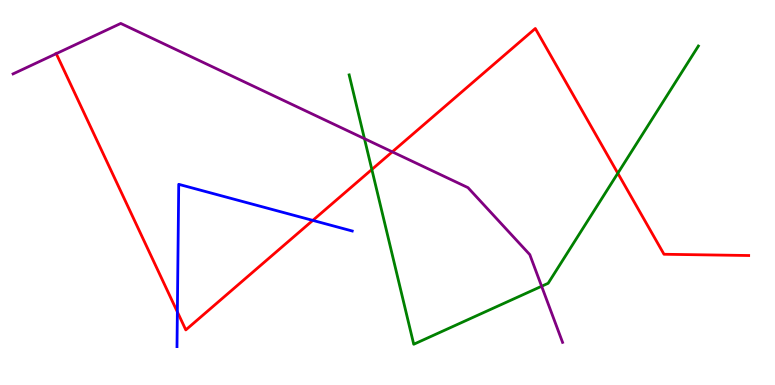[{'lines': ['blue', 'red'], 'intersections': [{'x': 2.29, 'y': 1.9}, {'x': 4.04, 'y': 4.28}]}, {'lines': ['green', 'red'], 'intersections': [{'x': 4.8, 'y': 5.6}, {'x': 7.97, 'y': 5.5}]}, {'lines': ['purple', 'red'], 'intersections': [{'x': 0.726, 'y': 8.61}, {'x': 5.06, 'y': 6.06}]}, {'lines': ['blue', 'green'], 'intersections': []}, {'lines': ['blue', 'purple'], 'intersections': []}, {'lines': ['green', 'purple'], 'intersections': [{'x': 4.7, 'y': 6.4}, {'x': 6.99, 'y': 2.56}]}]